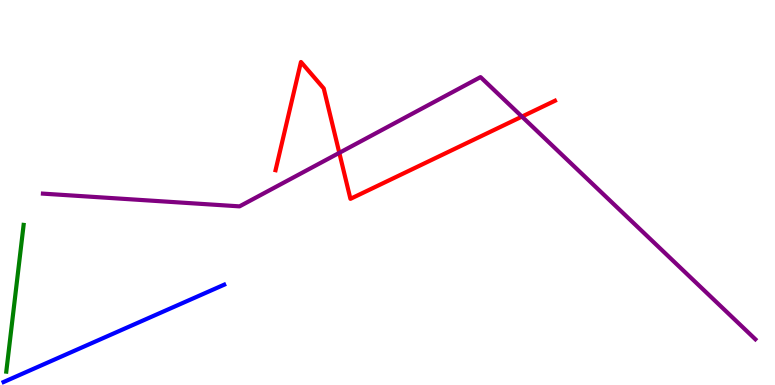[{'lines': ['blue', 'red'], 'intersections': []}, {'lines': ['green', 'red'], 'intersections': []}, {'lines': ['purple', 'red'], 'intersections': [{'x': 4.38, 'y': 6.03}, {'x': 6.73, 'y': 6.97}]}, {'lines': ['blue', 'green'], 'intersections': []}, {'lines': ['blue', 'purple'], 'intersections': []}, {'lines': ['green', 'purple'], 'intersections': []}]